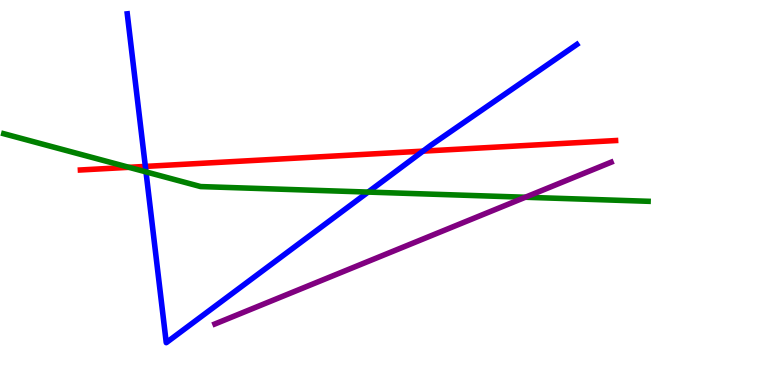[{'lines': ['blue', 'red'], 'intersections': [{'x': 1.88, 'y': 5.68}, {'x': 5.46, 'y': 6.07}]}, {'lines': ['green', 'red'], 'intersections': [{'x': 1.66, 'y': 5.65}]}, {'lines': ['purple', 'red'], 'intersections': []}, {'lines': ['blue', 'green'], 'intersections': [{'x': 1.88, 'y': 5.54}, {'x': 4.75, 'y': 5.01}]}, {'lines': ['blue', 'purple'], 'intersections': []}, {'lines': ['green', 'purple'], 'intersections': [{'x': 6.78, 'y': 4.88}]}]